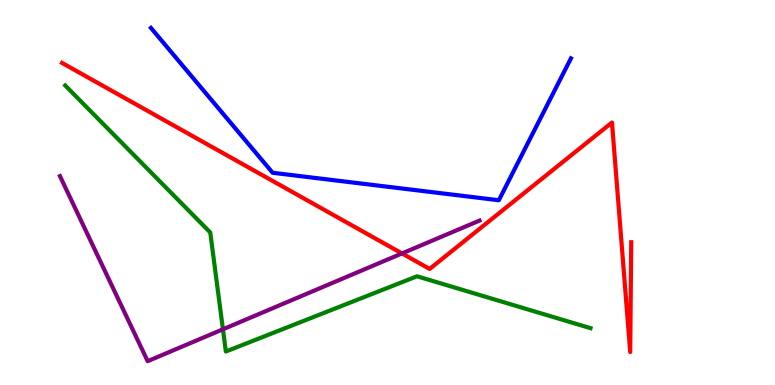[{'lines': ['blue', 'red'], 'intersections': []}, {'lines': ['green', 'red'], 'intersections': []}, {'lines': ['purple', 'red'], 'intersections': [{'x': 5.19, 'y': 3.42}]}, {'lines': ['blue', 'green'], 'intersections': []}, {'lines': ['blue', 'purple'], 'intersections': []}, {'lines': ['green', 'purple'], 'intersections': [{'x': 2.88, 'y': 1.45}]}]